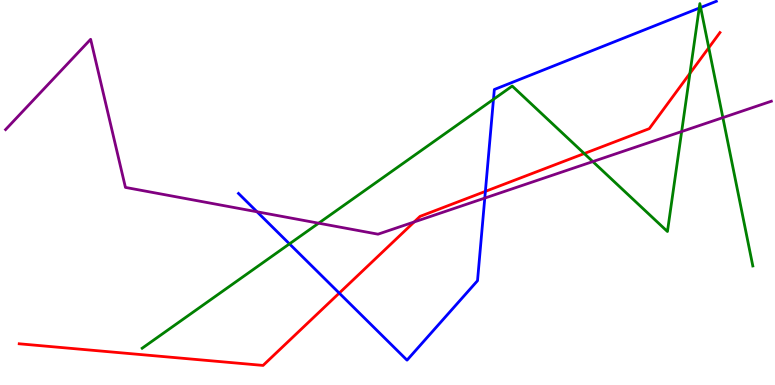[{'lines': ['blue', 'red'], 'intersections': [{'x': 4.38, 'y': 2.39}, {'x': 6.26, 'y': 5.03}]}, {'lines': ['green', 'red'], 'intersections': [{'x': 7.54, 'y': 6.01}, {'x': 8.9, 'y': 8.09}, {'x': 9.15, 'y': 8.76}]}, {'lines': ['purple', 'red'], 'intersections': [{'x': 5.34, 'y': 4.23}]}, {'lines': ['blue', 'green'], 'intersections': [{'x': 3.73, 'y': 3.67}, {'x': 6.37, 'y': 7.42}, {'x': 9.02, 'y': 9.79}, {'x': 9.04, 'y': 9.8}]}, {'lines': ['blue', 'purple'], 'intersections': [{'x': 3.32, 'y': 4.5}, {'x': 6.26, 'y': 4.85}]}, {'lines': ['green', 'purple'], 'intersections': [{'x': 4.11, 'y': 4.2}, {'x': 7.65, 'y': 5.8}, {'x': 8.8, 'y': 6.58}, {'x': 9.33, 'y': 6.94}]}]